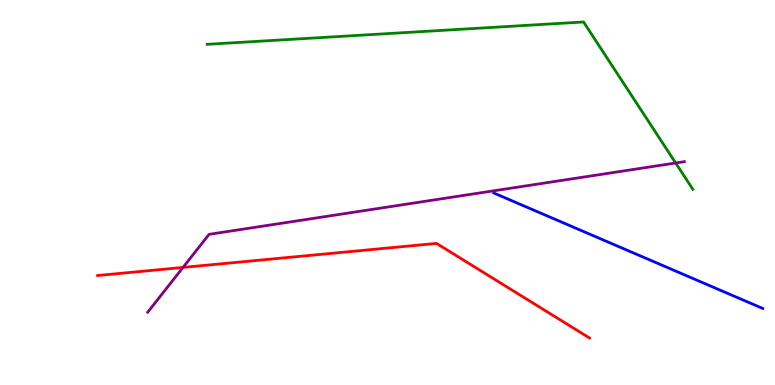[{'lines': ['blue', 'red'], 'intersections': []}, {'lines': ['green', 'red'], 'intersections': []}, {'lines': ['purple', 'red'], 'intersections': [{'x': 2.36, 'y': 3.05}]}, {'lines': ['blue', 'green'], 'intersections': []}, {'lines': ['blue', 'purple'], 'intersections': []}, {'lines': ['green', 'purple'], 'intersections': [{'x': 8.72, 'y': 5.77}]}]